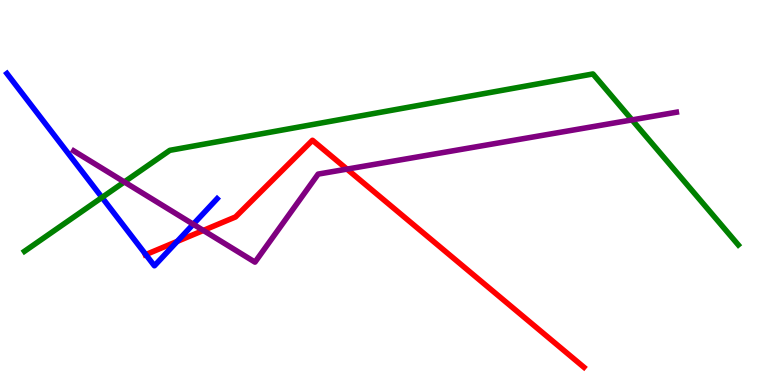[{'lines': ['blue', 'red'], 'intersections': [{'x': 1.88, 'y': 3.39}, {'x': 2.29, 'y': 3.73}]}, {'lines': ['green', 'red'], 'intersections': []}, {'lines': ['purple', 'red'], 'intersections': [{'x': 2.62, 'y': 4.01}, {'x': 4.48, 'y': 5.61}]}, {'lines': ['blue', 'green'], 'intersections': [{'x': 1.32, 'y': 4.87}]}, {'lines': ['blue', 'purple'], 'intersections': [{'x': 2.49, 'y': 4.18}]}, {'lines': ['green', 'purple'], 'intersections': [{'x': 1.6, 'y': 5.27}, {'x': 8.15, 'y': 6.89}]}]